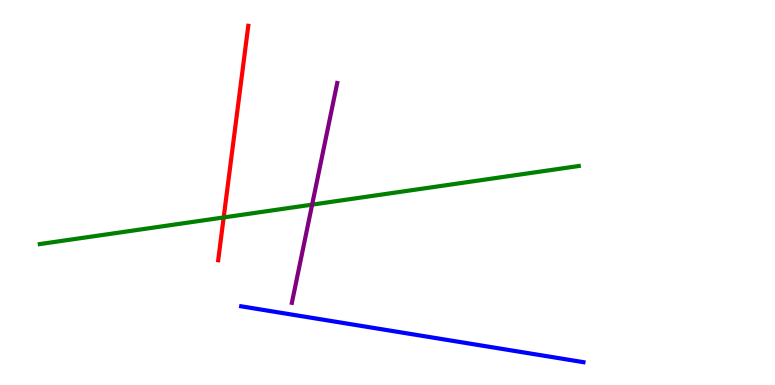[{'lines': ['blue', 'red'], 'intersections': []}, {'lines': ['green', 'red'], 'intersections': [{'x': 2.89, 'y': 4.35}]}, {'lines': ['purple', 'red'], 'intersections': []}, {'lines': ['blue', 'green'], 'intersections': []}, {'lines': ['blue', 'purple'], 'intersections': []}, {'lines': ['green', 'purple'], 'intersections': [{'x': 4.03, 'y': 4.68}]}]